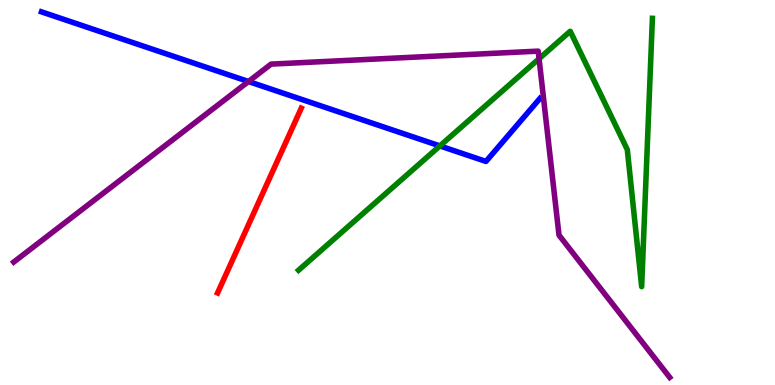[{'lines': ['blue', 'red'], 'intersections': []}, {'lines': ['green', 'red'], 'intersections': []}, {'lines': ['purple', 'red'], 'intersections': []}, {'lines': ['blue', 'green'], 'intersections': [{'x': 5.68, 'y': 6.21}]}, {'lines': ['blue', 'purple'], 'intersections': [{'x': 3.21, 'y': 7.88}]}, {'lines': ['green', 'purple'], 'intersections': [{'x': 6.96, 'y': 8.48}]}]